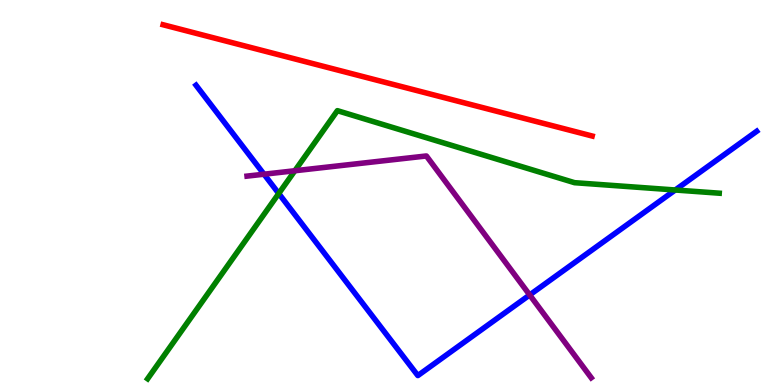[{'lines': ['blue', 'red'], 'intersections': []}, {'lines': ['green', 'red'], 'intersections': []}, {'lines': ['purple', 'red'], 'intersections': []}, {'lines': ['blue', 'green'], 'intersections': [{'x': 3.6, 'y': 4.97}, {'x': 8.71, 'y': 5.06}]}, {'lines': ['blue', 'purple'], 'intersections': [{'x': 3.41, 'y': 5.48}, {'x': 6.83, 'y': 2.34}]}, {'lines': ['green', 'purple'], 'intersections': [{'x': 3.8, 'y': 5.57}]}]